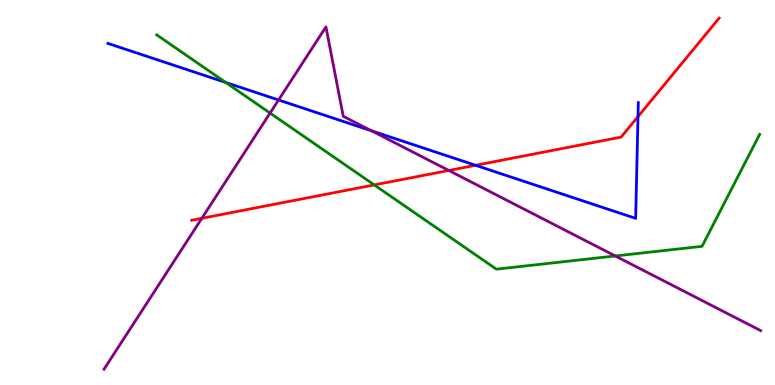[{'lines': ['blue', 'red'], 'intersections': [{'x': 6.14, 'y': 5.71}, {'x': 8.23, 'y': 6.97}]}, {'lines': ['green', 'red'], 'intersections': [{'x': 4.83, 'y': 5.2}]}, {'lines': ['purple', 'red'], 'intersections': [{'x': 2.6, 'y': 4.33}, {'x': 5.79, 'y': 5.57}]}, {'lines': ['blue', 'green'], 'intersections': [{'x': 2.91, 'y': 7.86}]}, {'lines': ['blue', 'purple'], 'intersections': [{'x': 3.59, 'y': 7.4}, {'x': 4.79, 'y': 6.6}]}, {'lines': ['green', 'purple'], 'intersections': [{'x': 3.48, 'y': 7.06}, {'x': 7.94, 'y': 3.35}]}]